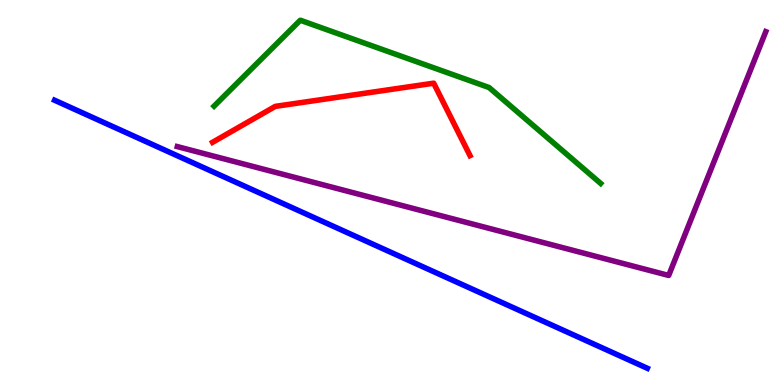[{'lines': ['blue', 'red'], 'intersections': []}, {'lines': ['green', 'red'], 'intersections': []}, {'lines': ['purple', 'red'], 'intersections': []}, {'lines': ['blue', 'green'], 'intersections': []}, {'lines': ['blue', 'purple'], 'intersections': []}, {'lines': ['green', 'purple'], 'intersections': []}]